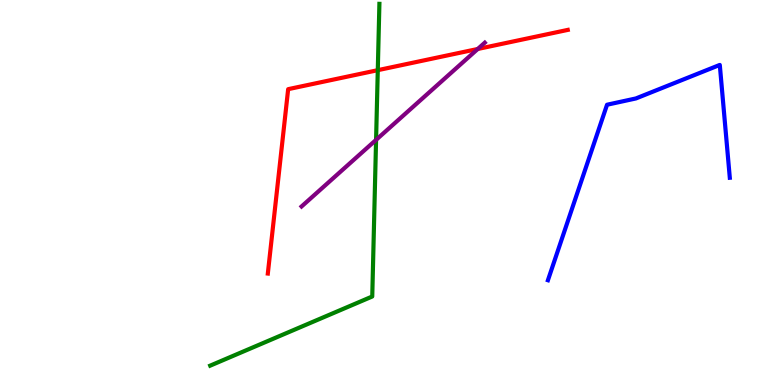[{'lines': ['blue', 'red'], 'intersections': []}, {'lines': ['green', 'red'], 'intersections': [{'x': 4.87, 'y': 8.18}]}, {'lines': ['purple', 'red'], 'intersections': [{'x': 6.16, 'y': 8.73}]}, {'lines': ['blue', 'green'], 'intersections': []}, {'lines': ['blue', 'purple'], 'intersections': []}, {'lines': ['green', 'purple'], 'intersections': [{'x': 4.85, 'y': 6.37}]}]